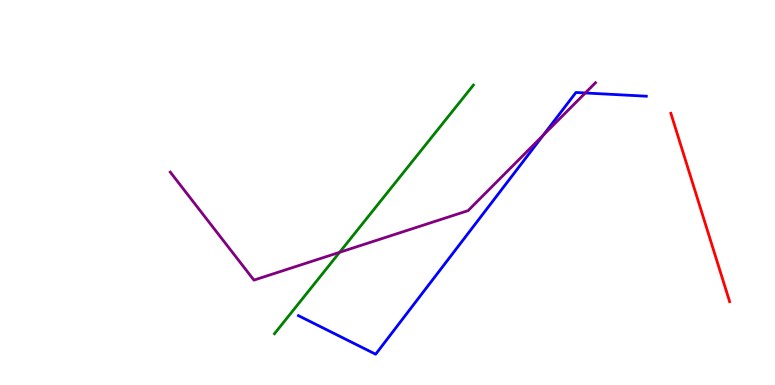[{'lines': ['blue', 'red'], 'intersections': []}, {'lines': ['green', 'red'], 'intersections': []}, {'lines': ['purple', 'red'], 'intersections': []}, {'lines': ['blue', 'green'], 'intersections': []}, {'lines': ['blue', 'purple'], 'intersections': [{'x': 7.01, 'y': 6.49}, {'x': 7.55, 'y': 7.59}]}, {'lines': ['green', 'purple'], 'intersections': [{'x': 4.38, 'y': 3.45}]}]